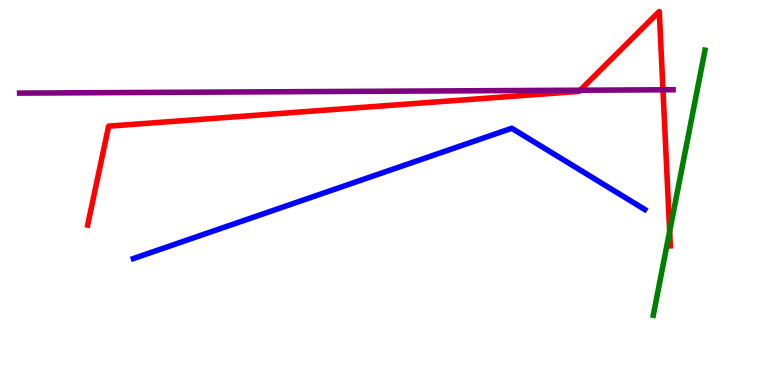[{'lines': ['blue', 'red'], 'intersections': []}, {'lines': ['green', 'red'], 'intersections': [{'x': 8.64, 'y': 3.99}]}, {'lines': ['purple', 'red'], 'intersections': [{'x': 7.49, 'y': 7.66}, {'x': 8.55, 'y': 7.67}]}, {'lines': ['blue', 'green'], 'intersections': []}, {'lines': ['blue', 'purple'], 'intersections': []}, {'lines': ['green', 'purple'], 'intersections': []}]